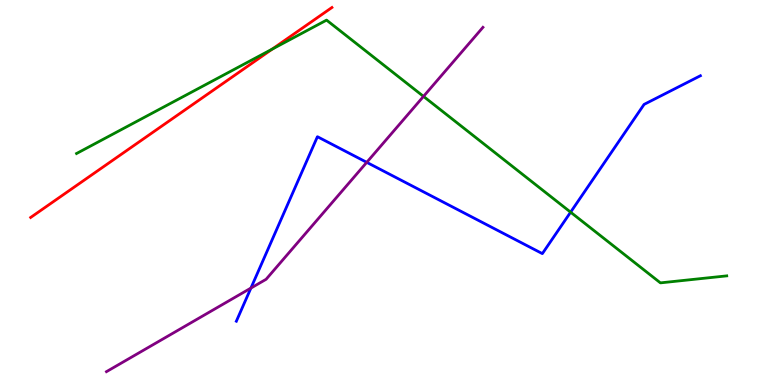[{'lines': ['blue', 'red'], 'intersections': []}, {'lines': ['green', 'red'], 'intersections': [{'x': 3.51, 'y': 8.72}]}, {'lines': ['purple', 'red'], 'intersections': []}, {'lines': ['blue', 'green'], 'intersections': [{'x': 7.36, 'y': 4.49}]}, {'lines': ['blue', 'purple'], 'intersections': [{'x': 3.24, 'y': 2.52}, {'x': 4.73, 'y': 5.78}]}, {'lines': ['green', 'purple'], 'intersections': [{'x': 5.46, 'y': 7.5}]}]